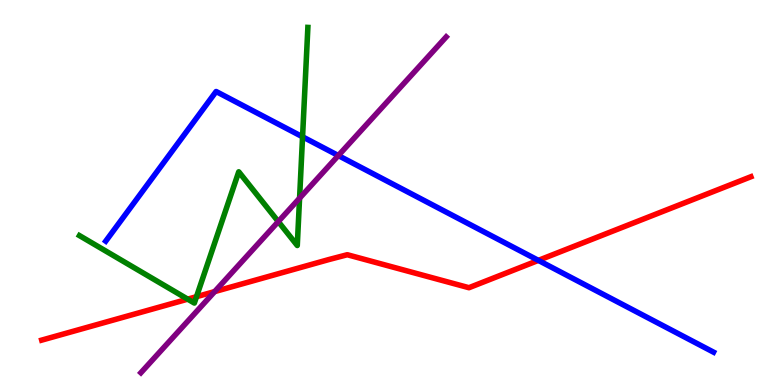[{'lines': ['blue', 'red'], 'intersections': [{'x': 6.95, 'y': 3.24}]}, {'lines': ['green', 'red'], 'intersections': [{'x': 2.42, 'y': 2.23}, {'x': 2.54, 'y': 2.29}]}, {'lines': ['purple', 'red'], 'intersections': [{'x': 2.77, 'y': 2.43}]}, {'lines': ['blue', 'green'], 'intersections': [{'x': 3.9, 'y': 6.45}]}, {'lines': ['blue', 'purple'], 'intersections': [{'x': 4.37, 'y': 5.96}]}, {'lines': ['green', 'purple'], 'intersections': [{'x': 3.59, 'y': 4.24}, {'x': 3.87, 'y': 4.85}]}]